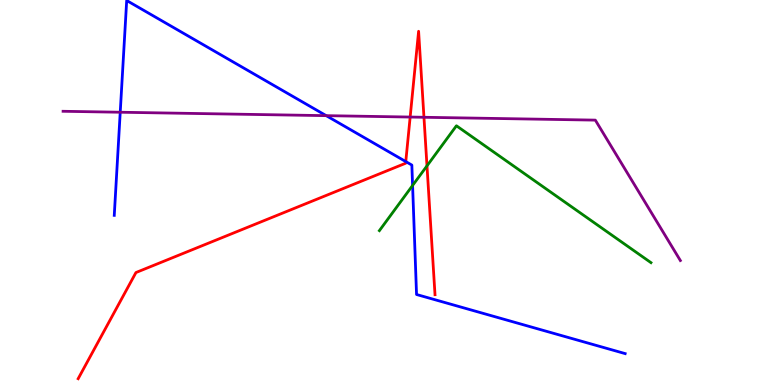[{'lines': ['blue', 'red'], 'intersections': [{'x': 5.24, 'y': 5.8}]}, {'lines': ['green', 'red'], 'intersections': [{'x': 5.51, 'y': 5.69}]}, {'lines': ['purple', 'red'], 'intersections': [{'x': 5.29, 'y': 6.96}, {'x': 5.47, 'y': 6.95}]}, {'lines': ['blue', 'green'], 'intersections': [{'x': 5.32, 'y': 5.18}]}, {'lines': ['blue', 'purple'], 'intersections': [{'x': 1.55, 'y': 7.08}, {'x': 4.21, 'y': 7.0}]}, {'lines': ['green', 'purple'], 'intersections': []}]